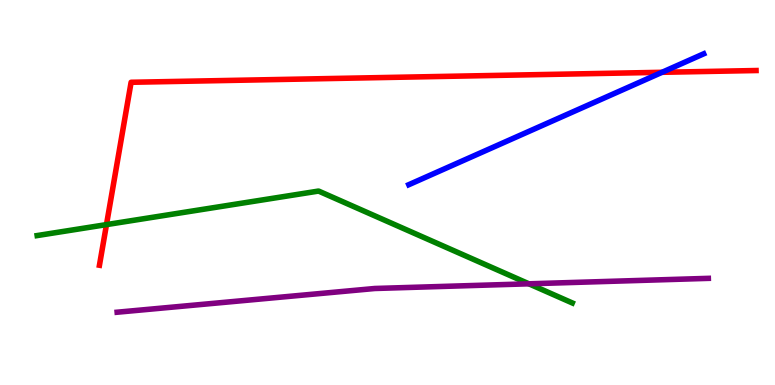[{'lines': ['blue', 'red'], 'intersections': [{'x': 8.54, 'y': 8.12}]}, {'lines': ['green', 'red'], 'intersections': [{'x': 1.37, 'y': 4.17}]}, {'lines': ['purple', 'red'], 'intersections': []}, {'lines': ['blue', 'green'], 'intersections': []}, {'lines': ['blue', 'purple'], 'intersections': []}, {'lines': ['green', 'purple'], 'intersections': [{'x': 6.82, 'y': 2.63}]}]